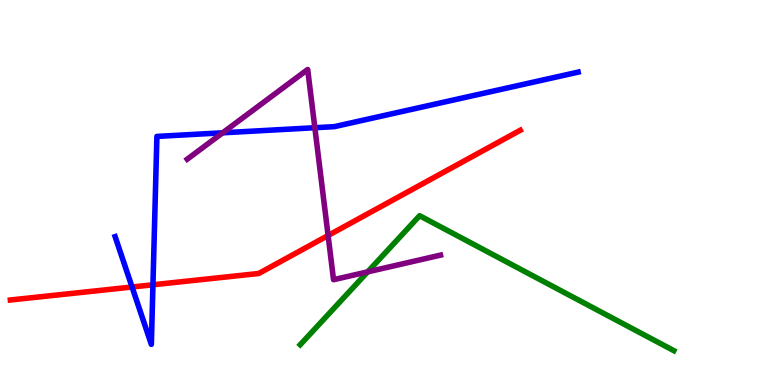[{'lines': ['blue', 'red'], 'intersections': [{'x': 1.7, 'y': 2.55}, {'x': 1.97, 'y': 2.6}]}, {'lines': ['green', 'red'], 'intersections': []}, {'lines': ['purple', 'red'], 'intersections': [{'x': 4.23, 'y': 3.88}]}, {'lines': ['blue', 'green'], 'intersections': []}, {'lines': ['blue', 'purple'], 'intersections': [{'x': 2.87, 'y': 6.55}, {'x': 4.06, 'y': 6.68}]}, {'lines': ['green', 'purple'], 'intersections': [{'x': 4.74, 'y': 2.94}]}]